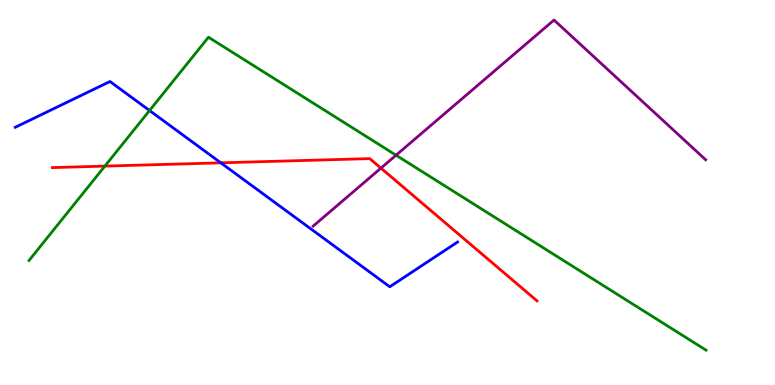[{'lines': ['blue', 'red'], 'intersections': [{'x': 2.85, 'y': 5.77}]}, {'lines': ['green', 'red'], 'intersections': [{'x': 1.35, 'y': 5.69}]}, {'lines': ['purple', 'red'], 'intersections': [{'x': 4.92, 'y': 5.63}]}, {'lines': ['blue', 'green'], 'intersections': [{'x': 1.93, 'y': 7.13}]}, {'lines': ['blue', 'purple'], 'intersections': []}, {'lines': ['green', 'purple'], 'intersections': [{'x': 5.11, 'y': 5.97}]}]